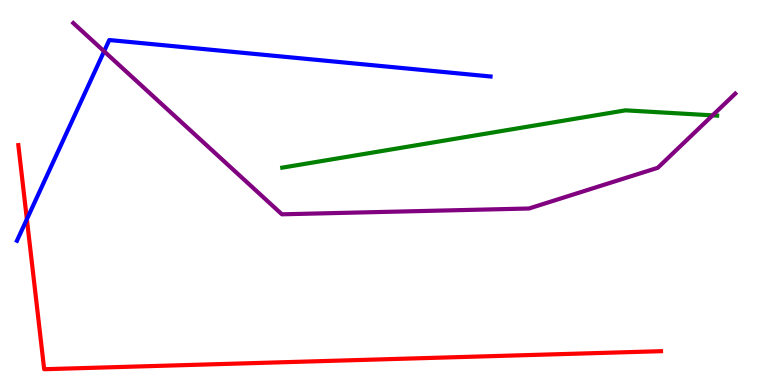[{'lines': ['blue', 'red'], 'intersections': [{'x': 0.347, 'y': 4.31}]}, {'lines': ['green', 'red'], 'intersections': []}, {'lines': ['purple', 'red'], 'intersections': []}, {'lines': ['blue', 'green'], 'intersections': []}, {'lines': ['blue', 'purple'], 'intersections': [{'x': 1.34, 'y': 8.67}]}, {'lines': ['green', 'purple'], 'intersections': [{'x': 9.19, 'y': 7.0}]}]